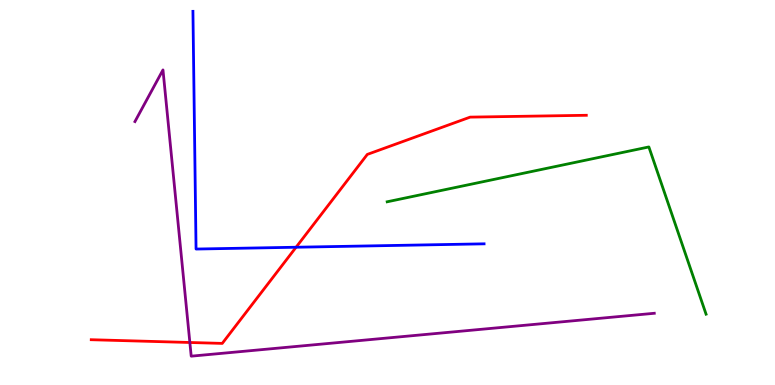[{'lines': ['blue', 'red'], 'intersections': [{'x': 3.82, 'y': 3.58}]}, {'lines': ['green', 'red'], 'intersections': []}, {'lines': ['purple', 'red'], 'intersections': [{'x': 2.45, 'y': 1.1}]}, {'lines': ['blue', 'green'], 'intersections': []}, {'lines': ['blue', 'purple'], 'intersections': []}, {'lines': ['green', 'purple'], 'intersections': []}]